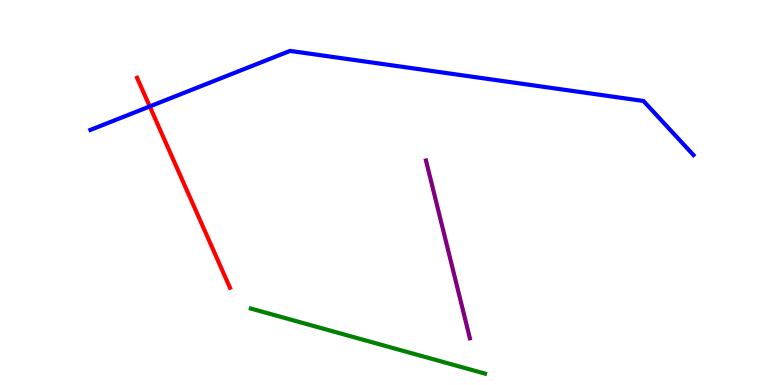[{'lines': ['blue', 'red'], 'intersections': [{'x': 1.93, 'y': 7.24}]}, {'lines': ['green', 'red'], 'intersections': []}, {'lines': ['purple', 'red'], 'intersections': []}, {'lines': ['blue', 'green'], 'intersections': []}, {'lines': ['blue', 'purple'], 'intersections': []}, {'lines': ['green', 'purple'], 'intersections': []}]